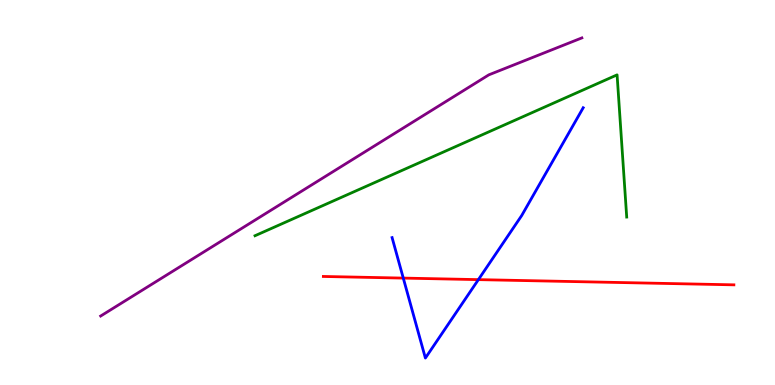[{'lines': ['blue', 'red'], 'intersections': [{'x': 5.2, 'y': 2.78}, {'x': 6.17, 'y': 2.74}]}, {'lines': ['green', 'red'], 'intersections': []}, {'lines': ['purple', 'red'], 'intersections': []}, {'lines': ['blue', 'green'], 'intersections': []}, {'lines': ['blue', 'purple'], 'intersections': []}, {'lines': ['green', 'purple'], 'intersections': []}]